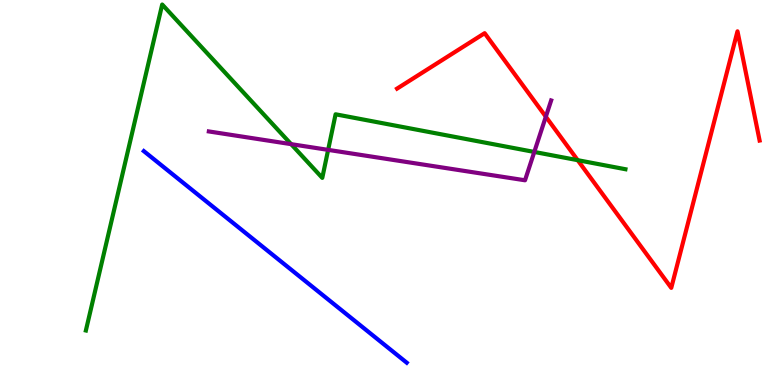[{'lines': ['blue', 'red'], 'intersections': []}, {'lines': ['green', 'red'], 'intersections': [{'x': 7.45, 'y': 5.84}]}, {'lines': ['purple', 'red'], 'intersections': [{'x': 7.04, 'y': 6.97}]}, {'lines': ['blue', 'green'], 'intersections': []}, {'lines': ['blue', 'purple'], 'intersections': []}, {'lines': ['green', 'purple'], 'intersections': [{'x': 3.76, 'y': 6.26}, {'x': 4.23, 'y': 6.11}, {'x': 6.89, 'y': 6.05}]}]